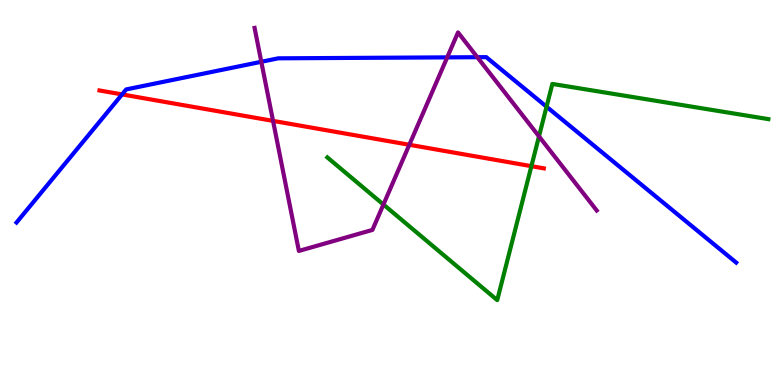[{'lines': ['blue', 'red'], 'intersections': [{'x': 1.58, 'y': 7.55}]}, {'lines': ['green', 'red'], 'intersections': [{'x': 6.86, 'y': 5.68}]}, {'lines': ['purple', 'red'], 'intersections': [{'x': 3.52, 'y': 6.86}, {'x': 5.28, 'y': 6.24}]}, {'lines': ['blue', 'green'], 'intersections': [{'x': 7.05, 'y': 7.23}]}, {'lines': ['blue', 'purple'], 'intersections': [{'x': 3.37, 'y': 8.4}, {'x': 5.77, 'y': 8.51}, {'x': 6.16, 'y': 8.51}]}, {'lines': ['green', 'purple'], 'intersections': [{'x': 4.95, 'y': 4.69}, {'x': 6.95, 'y': 6.46}]}]